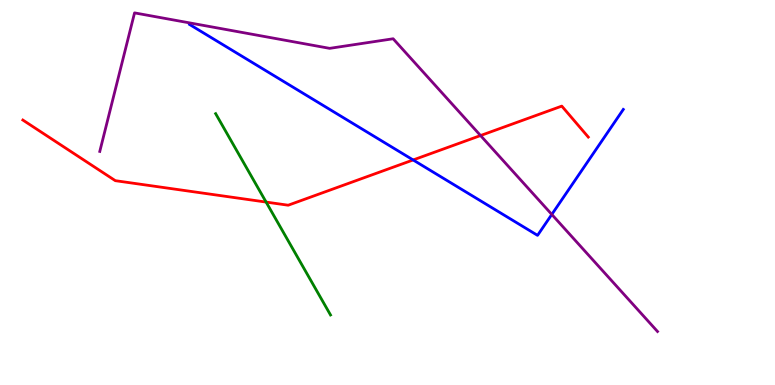[{'lines': ['blue', 'red'], 'intersections': [{'x': 5.33, 'y': 5.85}]}, {'lines': ['green', 'red'], 'intersections': [{'x': 3.43, 'y': 4.75}]}, {'lines': ['purple', 'red'], 'intersections': [{'x': 6.2, 'y': 6.48}]}, {'lines': ['blue', 'green'], 'intersections': []}, {'lines': ['blue', 'purple'], 'intersections': [{'x': 7.12, 'y': 4.43}]}, {'lines': ['green', 'purple'], 'intersections': []}]